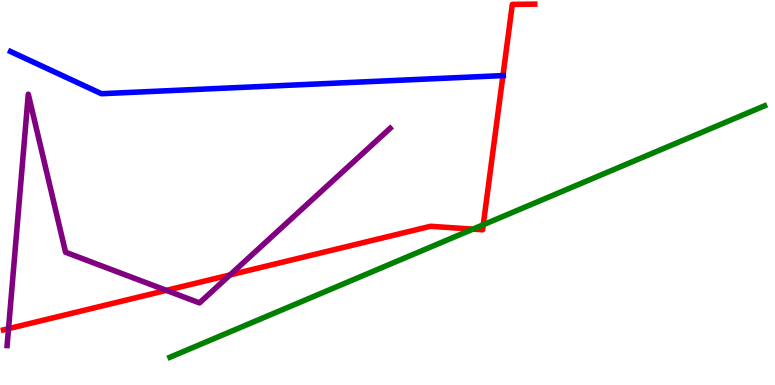[{'lines': ['blue', 'red'], 'intersections': [{'x': 6.49, 'y': 8.04}]}, {'lines': ['green', 'red'], 'intersections': [{'x': 6.1, 'y': 4.05}, {'x': 6.24, 'y': 4.16}]}, {'lines': ['purple', 'red'], 'intersections': [{'x': 0.11, 'y': 1.46}, {'x': 2.15, 'y': 2.46}, {'x': 2.97, 'y': 2.86}]}, {'lines': ['blue', 'green'], 'intersections': []}, {'lines': ['blue', 'purple'], 'intersections': []}, {'lines': ['green', 'purple'], 'intersections': []}]